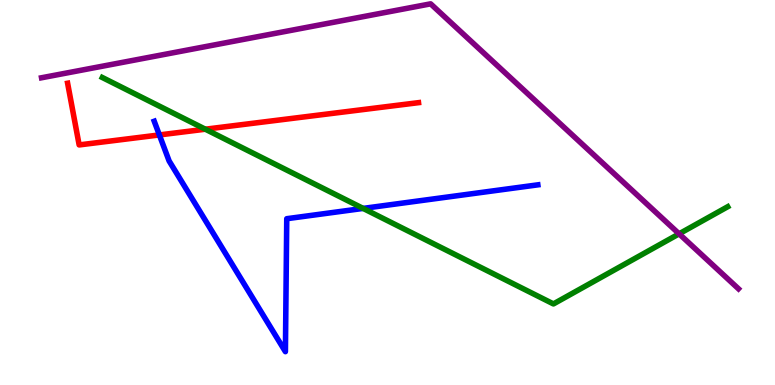[{'lines': ['blue', 'red'], 'intersections': [{'x': 2.06, 'y': 6.5}]}, {'lines': ['green', 'red'], 'intersections': [{'x': 2.65, 'y': 6.64}]}, {'lines': ['purple', 'red'], 'intersections': []}, {'lines': ['blue', 'green'], 'intersections': [{'x': 4.69, 'y': 4.59}]}, {'lines': ['blue', 'purple'], 'intersections': []}, {'lines': ['green', 'purple'], 'intersections': [{'x': 8.76, 'y': 3.93}]}]